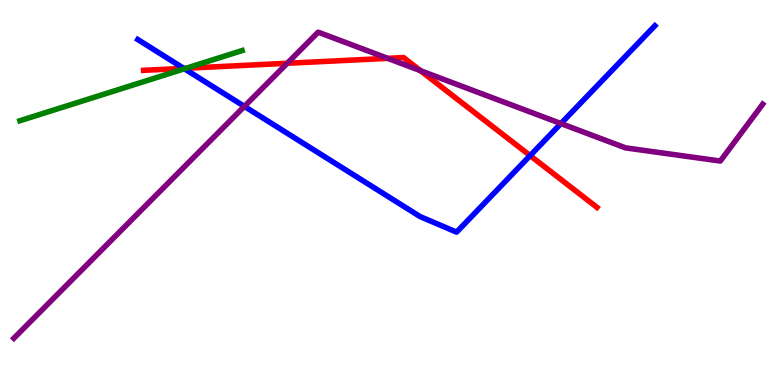[{'lines': ['blue', 'red'], 'intersections': [{'x': 2.37, 'y': 8.22}, {'x': 6.84, 'y': 5.96}]}, {'lines': ['green', 'red'], 'intersections': [{'x': 2.4, 'y': 8.23}]}, {'lines': ['purple', 'red'], 'intersections': [{'x': 3.71, 'y': 8.36}, {'x': 5.0, 'y': 8.48}, {'x': 5.43, 'y': 8.16}]}, {'lines': ['blue', 'green'], 'intersections': [{'x': 2.38, 'y': 8.21}]}, {'lines': ['blue', 'purple'], 'intersections': [{'x': 3.15, 'y': 7.24}, {'x': 7.24, 'y': 6.79}]}, {'lines': ['green', 'purple'], 'intersections': []}]